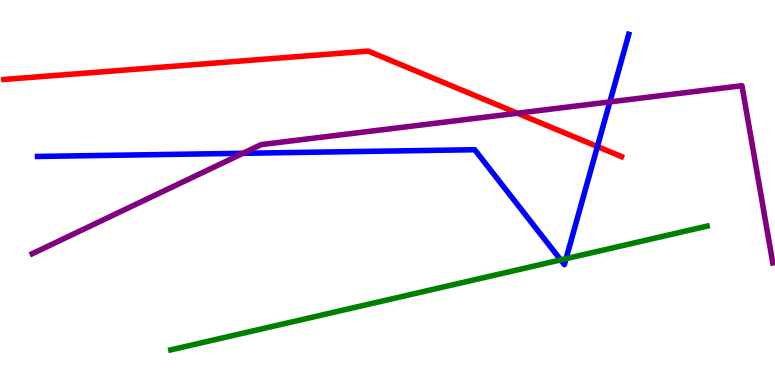[{'lines': ['blue', 'red'], 'intersections': [{'x': 7.71, 'y': 6.19}]}, {'lines': ['green', 'red'], 'intersections': []}, {'lines': ['purple', 'red'], 'intersections': [{'x': 6.68, 'y': 7.06}]}, {'lines': ['blue', 'green'], 'intersections': [{'x': 7.23, 'y': 3.25}, {'x': 7.3, 'y': 3.28}]}, {'lines': ['blue', 'purple'], 'intersections': [{'x': 3.14, 'y': 6.02}, {'x': 7.87, 'y': 7.35}]}, {'lines': ['green', 'purple'], 'intersections': []}]